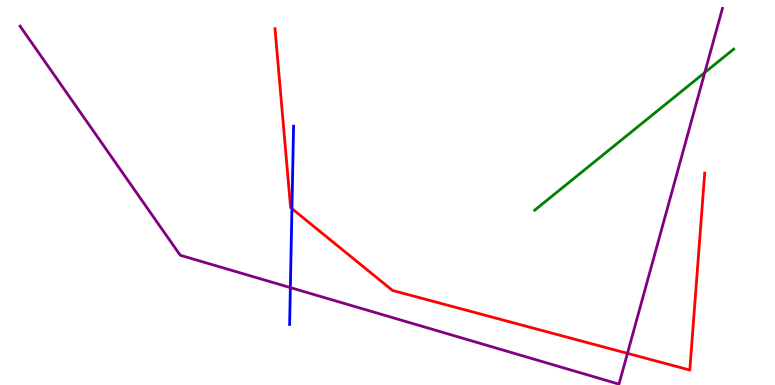[{'lines': ['blue', 'red'], 'intersections': [{'x': 3.77, 'y': 4.58}]}, {'lines': ['green', 'red'], 'intersections': []}, {'lines': ['purple', 'red'], 'intersections': [{'x': 8.1, 'y': 0.822}]}, {'lines': ['blue', 'green'], 'intersections': []}, {'lines': ['blue', 'purple'], 'intersections': [{'x': 3.75, 'y': 2.53}]}, {'lines': ['green', 'purple'], 'intersections': [{'x': 9.09, 'y': 8.12}]}]